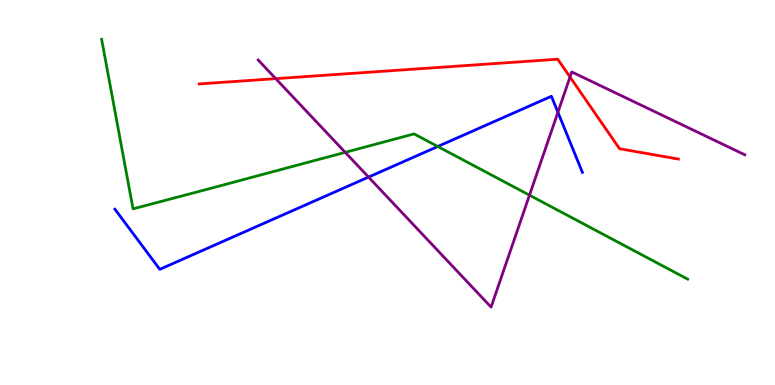[{'lines': ['blue', 'red'], 'intersections': []}, {'lines': ['green', 'red'], 'intersections': []}, {'lines': ['purple', 'red'], 'intersections': [{'x': 3.56, 'y': 7.96}, {'x': 7.36, 'y': 8.0}]}, {'lines': ['blue', 'green'], 'intersections': [{'x': 5.65, 'y': 6.19}]}, {'lines': ['blue', 'purple'], 'intersections': [{'x': 4.76, 'y': 5.4}, {'x': 7.2, 'y': 7.08}]}, {'lines': ['green', 'purple'], 'intersections': [{'x': 4.45, 'y': 6.04}, {'x': 6.83, 'y': 4.93}]}]